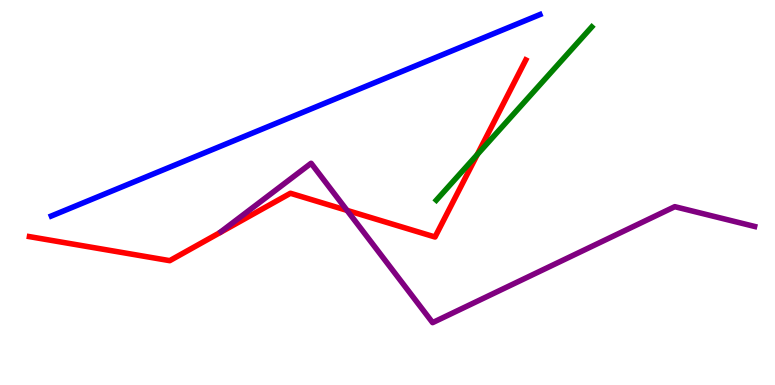[{'lines': ['blue', 'red'], 'intersections': []}, {'lines': ['green', 'red'], 'intersections': [{'x': 6.16, 'y': 5.99}]}, {'lines': ['purple', 'red'], 'intersections': [{'x': 4.48, 'y': 4.54}]}, {'lines': ['blue', 'green'], 'intersections': []}, {'lines': ['blue', 'purple'], 'intersections': []}, {'lines': ['green', 'purple'], 'intersections': []}]